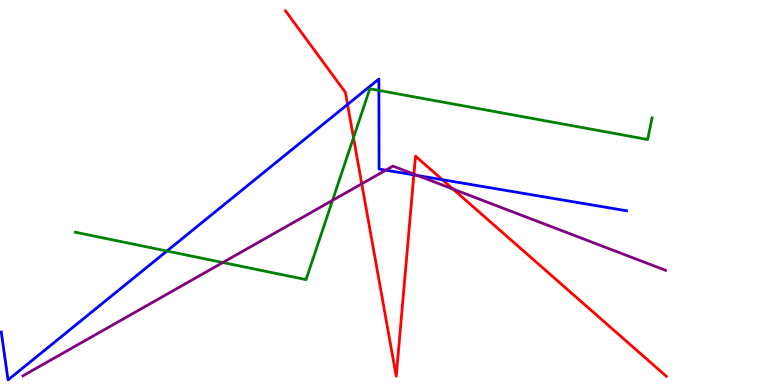[{'lines': ['blue', 'red'], 'intersections': [{'x': 4.48, 'y': 7.29}, {'x': 5.34, 'y': 5.46}, {'x': 5.71, 'y': 5.33}]}, {'lines': ['green', 'red'], 'intersections': [{'x': 4.56, 'y': 6.42}]}, {'lines': ['purple', 'red'], 'intersections': [{'x': 4.67, 'y': 5.23}, {'x': 5.34, 'y': 5.48}, {'x': 5.85, 'y': 5.09}]}, {'lines': ['blue', 'green'], 'intersections': [{'x': 2.15, 'y': 3.48}, {'x': 4.89, 'y': 7.65}]}, {'lines': ['blue', 'purple'], 'intersections': [{'x': 4.98, 'y': 5.58}, {'x': 5.39, 'y': 5.44}]}, {'lines': ['green', 'purple'], 'intersections': [{'x': 2.88, 'y': 3.18}, {'x': 4.29, 'y': 4.8}]}]